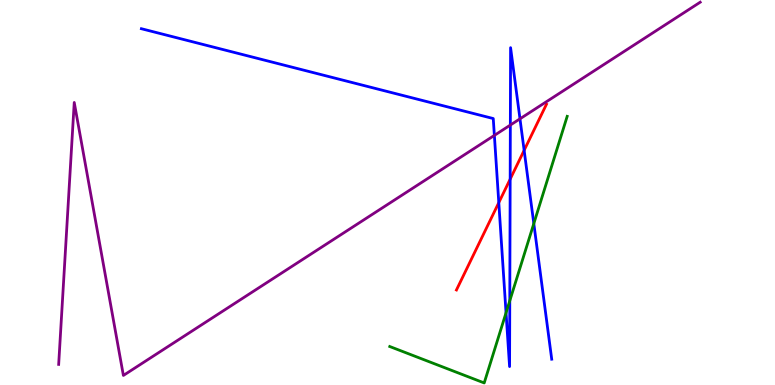[{'lines': ['blue', 'red'], 'intersections': [{'x': 6.44, 'y': 4.74}, {'x': 6.58, 'y': 5.35}, {'x': 6.76, 'y': 6.1}]}, {'lines': ['green', 'red'], 'intersections': []}, {'lines': ['purple', 'red'], 'intersections': []}, {'lines': ['blue', 'green'], 'intersections': [{'x': 6.53, 'y': 1.88}, {'x': 6.58, 'y': 2.19}, {'x': 6.89, 'y': 4.19}]}, {'lines': ['blue', 'purple'], 'intersections': [{'x': 6.38, 'y': 6.48}, {'x': 6.59, 'y': 6.75}, {'x': 6.71, 'y': 6.91}]}, {'lines': ['green', 'purple'], 'intersections': []}]